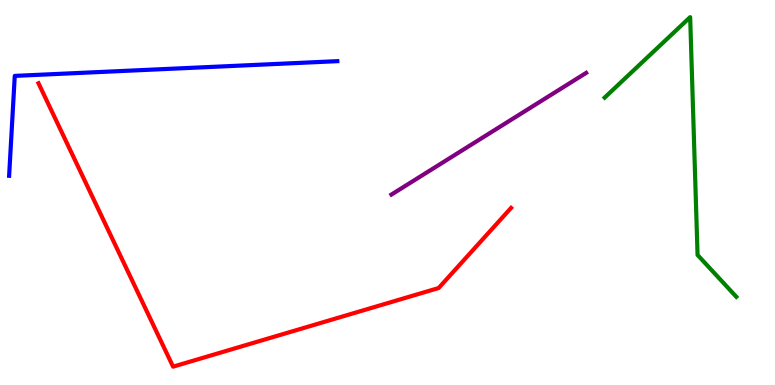[{'lines': ['blue', 'red'], 'intersections': []}, {'lines': ['green', 'red'], 'intersections': []}, {'lines': ['purple', 'red'], 'intersections': []}, {'lines': ['blue', 'green'], 'intersections': []}, {'lines': ['blue', 'purple'], 'intersections': []}, {'lines': ['green', 'purple'], 'intersections': []}]